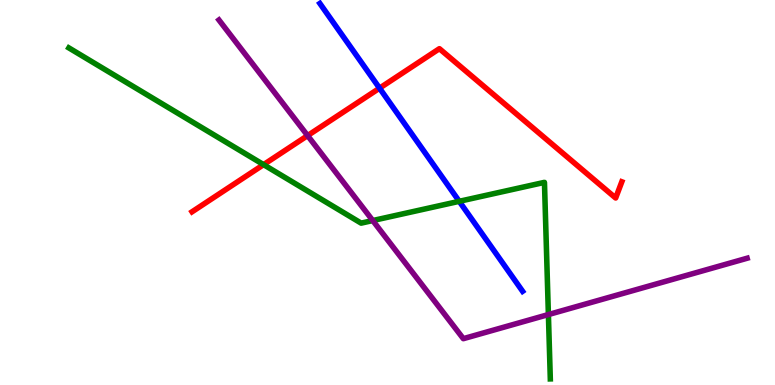[{'lines': ['blue', 'red'], 'intersections': [{'x': 4.9, 'y': 7.71}]}, {'lines': ['green', 'red'], 'intersections': [{'x': 3.4, 'y': 5.72}]}, {'lines': ['purple', 'red'], 'intersections': [{'x': 3.97, 'y': 6.48}]}, {'lines': ['blue', 'green'], 'intersections': [{'x': 5.93, 'y': 4.77}]}, {'lines': ['blue', 'purple'], 'intersections': []}, {'lines': ['green', 'purple'], 'intersections': [{'x': 4.81, 'y': 4.27}, {'x': 7.08, 'y': 1.83}]}]